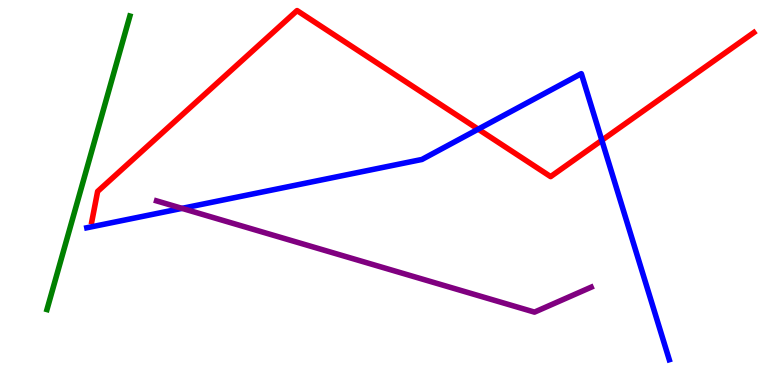[{'lines': ['blue', 'red'], 'intersections': [{'x': 6.17, 'y': 6.64}, {'x': 7.77, 'y': 6.36}]}, {'lines': ['green', 'red'], 'intersections': []}, {'lines': ['purple', 'red'], 'intersections': []}, {'lines': ['blue', 'green'], 'intersections': []}, {'lines': ['blue', 'purple'], 'intersections': [{'x': 2.35, 'y': 4.59}]}, {'lines': ['green', 'purple'], 'intersections': []}]